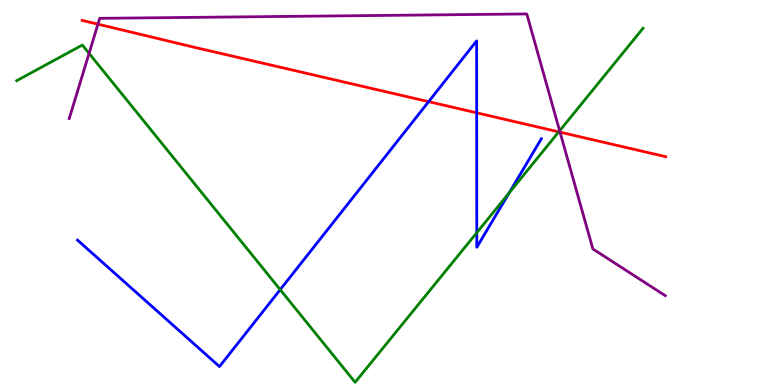[{'lines': ['blue', 'red'], 'intersections': [{'x': 5.53, 'y': 7.36}, {'x': 6.15, 'y': 7.07}]}, {'lines': ['green', 'red'], 'intersections': [{'x': 7.21, 'y': 6.57}]}, {'lines': ['purple', 'red'], 'intersections': [{'x': 1.26, 'y': 9.37}, {'x': 7.23, 'y': 6.57}]}, {'lines': ['blue', 'green'], 'intersections': [{'x': 3.62, 'y': 2.48}, {'x': 6.15, 'y': 3.96}, {'x': 6.57, 'y': 4.99}]}, {'lines': ['blue', 'purple'], 'intersections': []}, {'lines': ['green', 'purple'], 'intersections': [{'x': 1.15, 'y': 8.61}, {'x': 7.22, 'y': 6.6}]}]